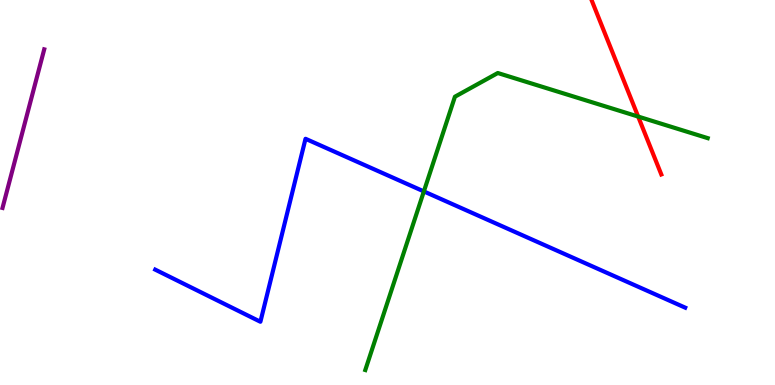[{'lines': ['blue', 'red'], 'intersections': []}, {'lines': ['green', 'red'], 'intersections': [{'x': 8.23, 'y': 6.97}]}, {'lines': ['purple', 'red'], 'intersections': []}, {'lines': ['blue', 'green'], 'intersections': [{'x': 5.47, 'y': 5.03}]}, {'lines': ['blue', 'purple'], 'intersections': []}, {'lines': ['green', 'purple'], 'intersections': []}]